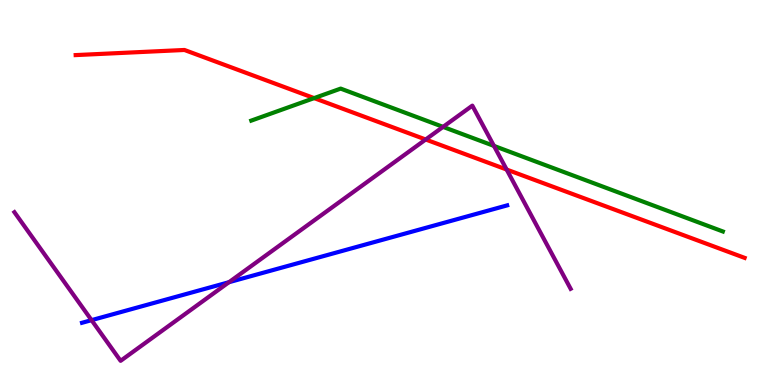[{'lines': ['blue', 'red'], 'intersections': []}, {'lines': ['green', 'red'], 'intersections': [{'x': 4.05, 'y': 7.45}]}, {'lines': ['purple', 'red'], 'intersections': [{'x': 5.49, 'y': 6.38}, {'x': 6.54, 'y': 5.6}]}, {'lines': ['blue', 'green'], 'intersections': []}, {'lines': ['blue', 'purple'], 'intersections': [{'x': 1.18, 'y': 1.68}, {'x': 2.95, 'y': 2.67}]}, {'lines': ['green', 'purple'], 'intersections': [{'x': 5.72, 'y': 6.7}, {'x': 6.37, 'y': 6.21}]}]